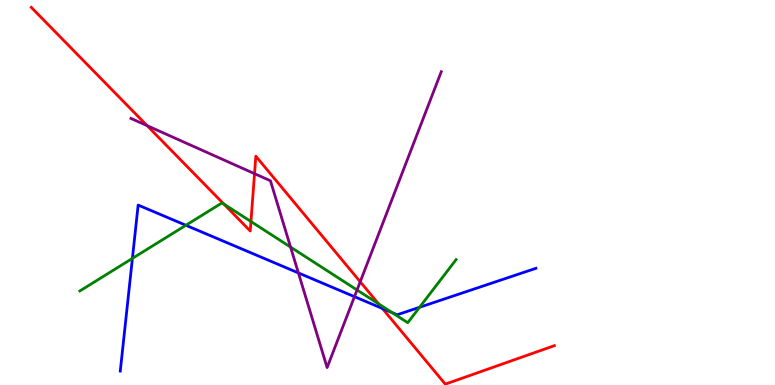[{'lines': ['blue', 'red'], 'intersections': [{'x': 4.93, 'y': 1.99}]}, {'lines': ['green', 'red'], 'intersections': [{'x': 2.89, 'y': 4.7}, {'x': 3.24, 'y': 4.25}, {'x': 4.89, 'y': 2.11}]}, {'lines': ['purple', 'red'], 'intersections': [{'x': 1.9, 'y': 6.74}, {'x': 3.28, 'y': 5.49}, {'x': 4.65, 'y': 2.68}]}, {'lines': ['blue', 'green'], 'intersections': [{'x': 1.71, 'y': 3.29}, {'x': 2.4, 'y': 4.15}, {'x': 5.06, 'y': 1.88}, {'x': 5.41, 'y': 2.02}]}, {'lines': ['blue', 'purple'], 'intersections': [{'x': 3.85, 'y': 2.91}, {'x': 4.57, 'y': 2.29}]}, {'lines': ['green', 'purple'], 'intersections': [{'x': 3.75, 'y': 3.58}, {'x': 4.61, 'y': 2.47}]}]